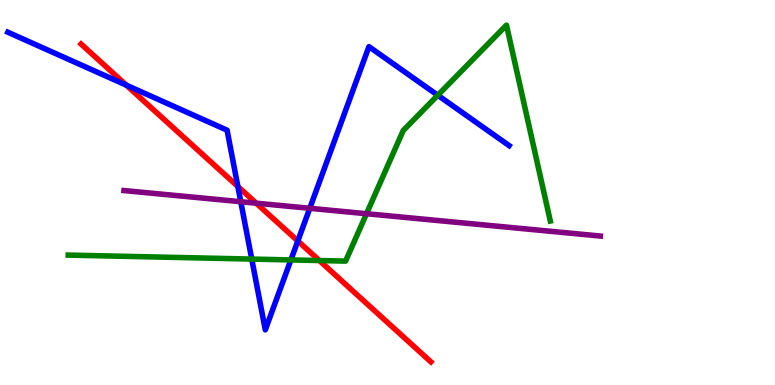[{'lines': ['blue', 'red'], 'intersections': [{'x': 1.63, 'y': 7.79}, {'x': 3.07, 'y': 5.16}, {'x': 3.84, 'y': 3.74}]}, {'lines': ['green', 'red'], 'intersections': [{'x': 4.12, 'y': 3.23}]}, {'lines': ['purple', 'red'], 'intersections': [{'x': 3.31, 'y': 4.72}]}, {'lines': ['blue', 'green'], 'intersections': [{'x': 3.25, 'y': 3.27}, {'x': 3.75, 'y': 3.25}, {'x': 5.65, 'y': 7.53}]}, {'lines': ['blue', 'purple'], 'intersections': [{'x': 3.11, 'y': 4.76}, {'x': 4.0, 'y': 4.59}]}, {'lines': ['green', 'purple'], 'intersections': [{'x': 4.73, 'y': 4.45}]}]